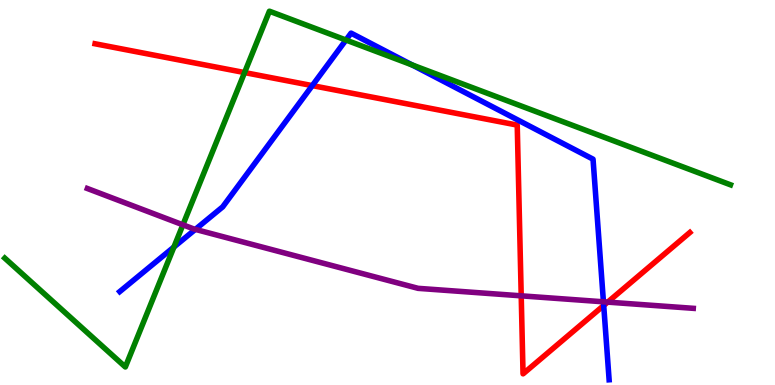[{'lines': ['blue', 'red'], 'intersections': [{'x': 4.03, 'y': 7.78}, {'x': 7.79, 'y': 2.06}]}, {'lines': ['green', 'red'], 'intersections': [{'x': 3.16, 'y': 8.12}]}, {'lines': ['purple', 'red'], 'intersections': [{'x': 6.73, 'y': 2.32}, {'x': 7.84, 'y': 2.15}]}, {'lines': ['blue', 'green'], 'intersections': [{'x': 2.24, 'y': 3.58}, {'x': 4.46, 'y': 8.96}, {'x': 5.32, 'y': 8.31}]}, {'lines': ['blue', 'purple'], 'intersections': [{'x': 2.52, 'y': 4.04}, {'x': 7.79, 'y': 2.16}]}, {'lines': ['green', 'purple'], 'intersections': [{'x': 2.36, 'y': 4.16}]}]